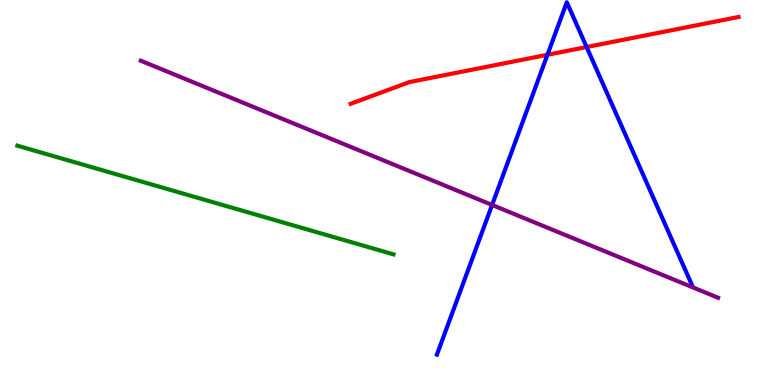[{'lines': ['blue', 'red'], 'intersections': [{'x': 7.06, 'y': 8.58}, {'x': 7.57, 'y': 8.78}]}, {'lines': ['green', 'red'], 'intersections': []}, {'lines': ['purple', 'red'], 'intersections': []}, {'lines': ['blue', 'green'], 'intersections': []}, {'lines': ['blue', 'purple'], 'intersections': [{'x': 6.35, 'y': 4.68}]}, {'lines': ['green', 'purple'], 'intersections': []}]